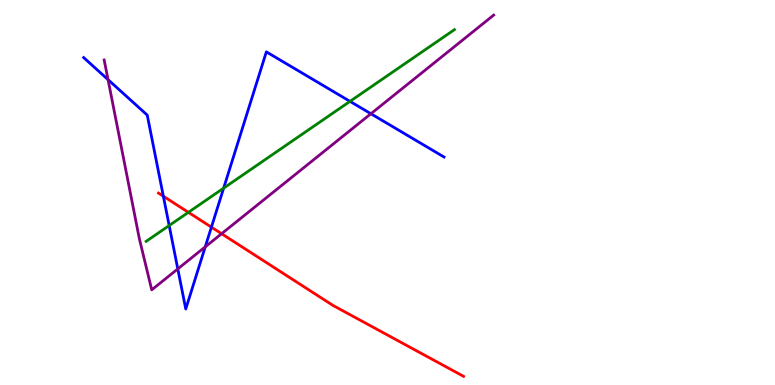[{'lines': ['blue', 'red'], 'intersections': [{'x': 2.11, 'y': 4.9}, {'x': 2.73, 'y': 4.1}]}, {'lines': ['green', 'red'], 'intersections': [{'x': 2.43, 'y': 4.48}]}, {'lines': ['purple', 'red'], 'intersections': [{'x': 2.86, 'y': 3.93}]}, {'lines': ['blue', 'green'], 'intersections': [{'x': 2.18, 'y': 4.14}, {'x': 2.89, 'y': 5.11}, {'x': 4.52, 'y': 7.37}]}, {'lines': ['blue', 'purple'], 'intersections': [{'x': 1.39, 'y': 7.93}, {'x': 2.29, 'y': 3.02}, {'x': 2.65, 'y': 3.59}, {'x': 4.79, 'y': 7.05}]}, {'lines': ['green', 'purple'], 'intersections': []}]